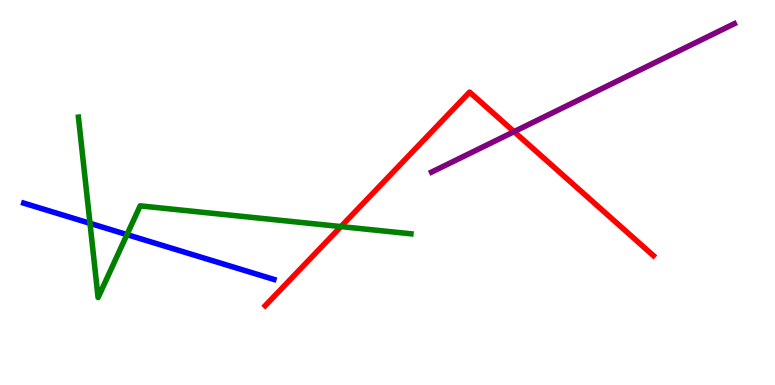[{'lines': ['blue', 'red'], 'intersections': []}, {'lines': ['green', 'red'], 'intersections': [{'x': 4.4, 'y': 4.11}]}, {'lines': ['purple', 'red'], 'intersections': [{'x': 6.63, 'y': 6.58}]}, {'lines': ['blue', 'green'], 'intersections': [{'x': 1.16, 'y': 4.2}, {'x': 1.64, 'y': 3.91}]}, {'lines': ['blue', 'purple'], 'intersections': []}, {'lines': ['green', 'purple'], 'intersections': []}]